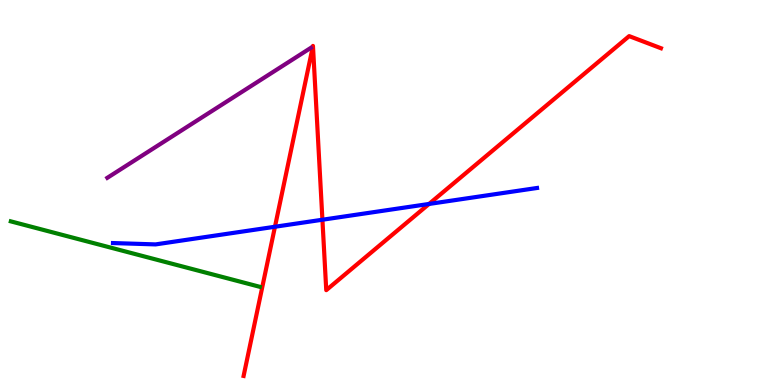[{'lines': ['blue', 'red'], 'intersections': [{'x': 3.55, 'y': 4.11}, {'x': 4.16, 'y': 4.29}, {'x': 5.54, 'y': 4.7}]}, {'lines': ['green', 'red'], 'intersections': []}, {'lines': ['purple', 'red'], 'intersections': []}, {'lines': ['blue', 'green'], 'intersections': []}, {'lines': ['blue', 'purple'], 'intersections': []}, {'lines': ['green', 'purple'], 'intersections': []}]